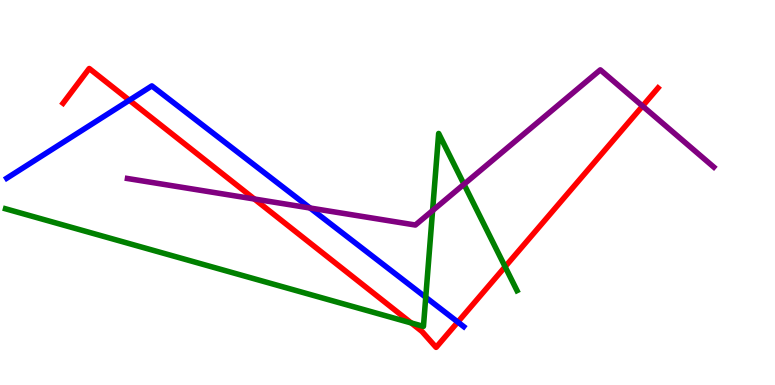[{'lines': ['blue', 'red'], 'intersections': [{'x': 1.67, 'y': 7.4}, {'x': 5.91, 'y': 1.64}]}, {'lines': ['green', 'red'], 'intersections': [{'x': 5.31, 'y': 1.61}, {'x': 6.52, 'y': 3.07}]}, {'lines': ['purple', 'red'], 'intersections': [{'x': 3.28, 'y': 4.83}, {'x': 8.29, 'y': 7.25}]}, {'lines': ['blue', 'green'], 'intersections': [{'x': 5.49, 'y': 2.28}]}, {'lines': ['blue', 'purple'], 'intersections': [{'x': 4.0, 'y': 4.6}]}, {'lines': ['green', 'purple'], 'intersections': [{'x': 5.58, 'y': 4.53}, {'x': 5.99, 'y': 5.21}]}]